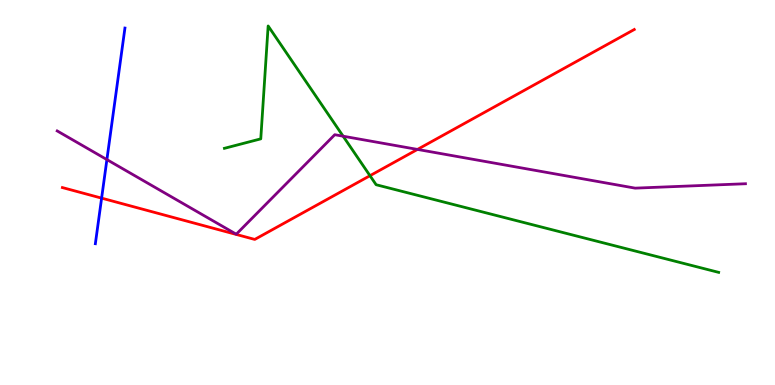[{'lines': ['blue', 'red'], 'intersections': [{'x': 1.31, 'y': 4.85}]}, {'lines': ['green', 'red'], 'intersections': [{'x': 4.77, 'y': 5.44}]}, {'lines': ['purple', 'red'], 'intersections': [{'x': 5.39, 'y': 6.12}]}, {'lines': ['blue', 'green'], 'intersections': []}, {'lines': ['blue', 'purple'], 'intersections': [{'x': 1.38, 'y': 5.85}]}, {'lines': ['green', 'purple'], 'intersections': [{'x': 4.43, 'y': 6.46}]}]